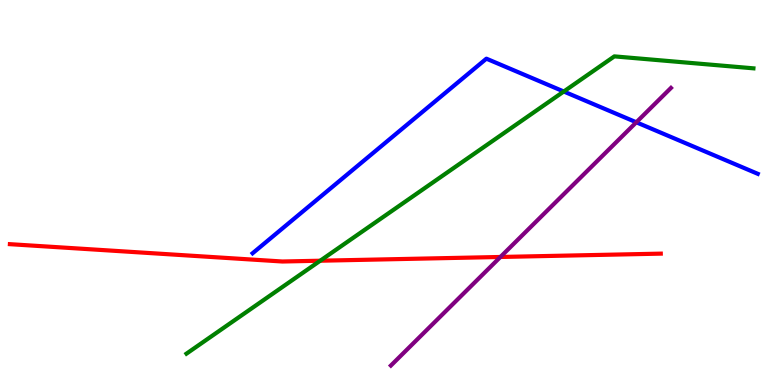[{'lines': ['blue', 'red'], 'intersections': []}, {'lines': ['green', 'red'], 'intersections': [{'x': 4.13, 'y': 3.23}]}, {'lines': ['purple', 'red'], 'intersections': [{'x': 6.46, 'y': 3.33}]}, {'lines': ['blue', 'green'], 'intersections': [{'x': 7.27, 'y': 7.62}]}, {'lines': ['blue', 'purple'], 'intersections': [{'x': 8.21, 'y': 6.82}]}, {'lines': ['green', 'purple'], 'intersections': []}]